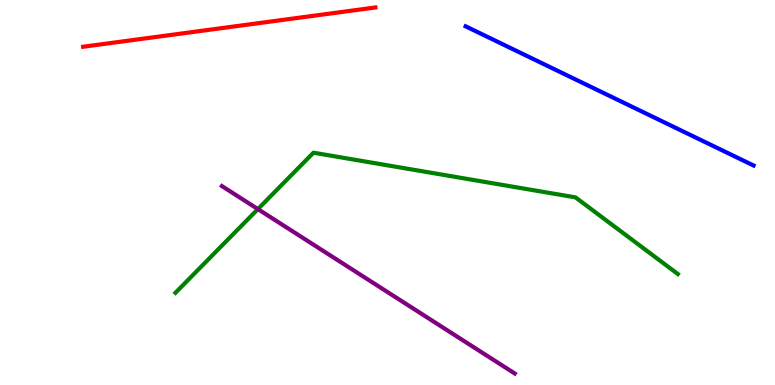[{'lines': ['blue', 'red'], 'intersections': []}, {'lines': ['green', 'red'], 'intersections': []}, {'lines': ['purple', 'red'], 'intersections': []}, {'lines': ['blue', 'green'], 'intersections': []}, {'lines': ['blue', 'purple'], 'intersections': []}, {'lines': ['green', 'purple'], 'intersections': [{'x': 3.33, 'y': 4.57}]}]